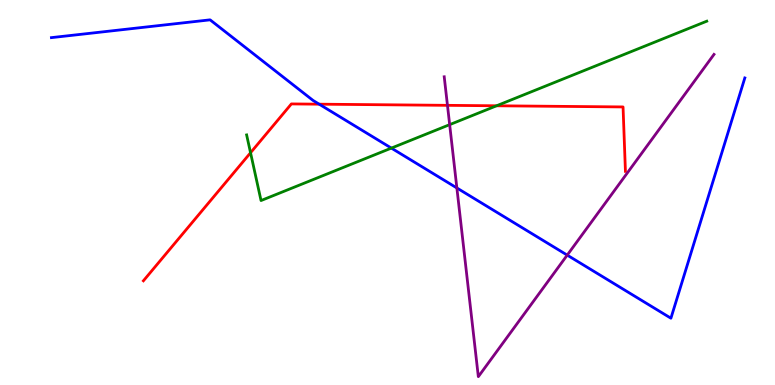[{'lines': ['blue', 'red'], 'intersections': [{'x': 4.12, 'y': 7.29}]}, {'lines': ['green', 'red'], 'intersections': [{'x': 3.23, 'y': 6.03}, {'x': 6.41, 'y': 7.25}]}, {'lines': ['purple', 'red'], 'intersections': [{'x': 5.77, 'y': 7.26}]}, {'lines': ['blue', 'green'], 'intersections': [{'x': 5.05, 'y': 6.15}]}, {'lines': ['blue', 'purple'], 'intersections': [{'x': 5.9, 'y': 5.12}, {'x': 7.32, 'y': 3.37}]}, {'lines': ['green', 'purple'], 'intersections': [{'x': 5.8, 'y': 6.76}]}]